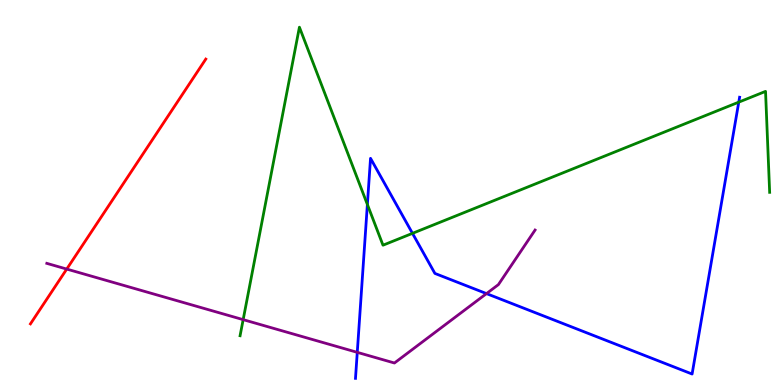[{'lines': ['blue', 'red'], 'intersections': []}, {'lines': ['green', 'red'], 'intersections': []}, {'lines': ['purple', 'red'], 'intersections': [{'x': 0.861, 'y': 3.01}]}, {'lines': ['blue', 'green'], 'intersections': [{'x': 4.74, 'y': 4.69}, {'x': 5.32, 'y': 3.94}, {'x': 9.53, 'y': 7.35}]}, {'lines': ['blue', 'purple'], 'intersections': [{'x': 4.61, 'y': 0.848}, {'x': 6.28, 'y': 2.37}]}, {'lines': ['green', 'purple'], 'intersections': [{'x': 3.14, 'y': 1.7}]}]